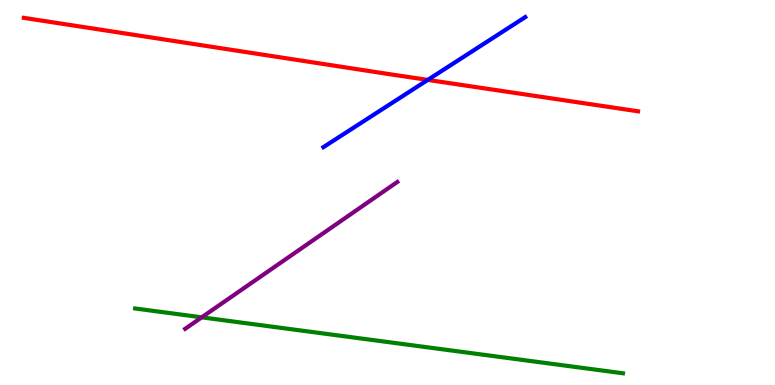[{'lines': ['blue', 'red'], 'intersections': [{'x': 5.52, 'y': 7.92}]}, {'lines': ['green', 'red'], 'intersections': []}, {'lines': ['purple', 'red'], 'intersections': []}, {'lines': ['blue', 'green'], 'intersections': []}, {'lines': ['blue', 'purple'], 'intersections': []}, {'lines': ['green', 'purple'], 'intersections': [{'x': 2.6, 'y': 1.76}]}]